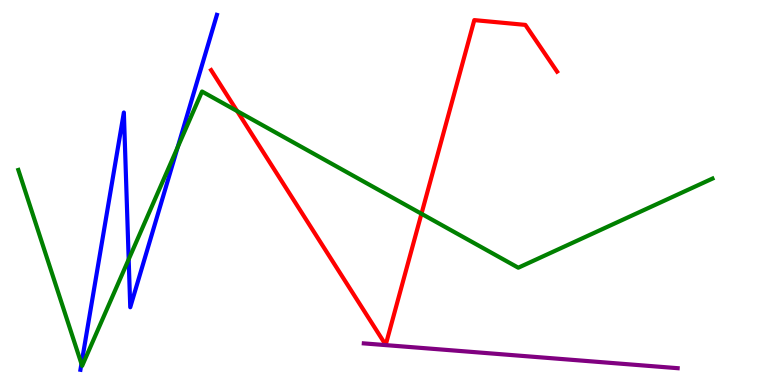[{'lines': ['blue', 'red'], 'intersections': []}, {'lines': ['green', 'red'], 'intersections': [{'x': 3.06, 'y': 7.12}, {'x': 5.44, 'y': 4.45}]}, {'lines': ['purple', 'red'], 'intersections': []}, {'lines': ['blue', 'green'], 'intersections': [{'x': 1.05, 'y': 0.55}, {'x': 1.66, 'y': 3.26}, {'x': 2.29, 'y': 6.18}]}, {'lines': ['blue', 'purple'], 'intersections': []}, {'lines': ['green', 'purple'], 'intersections': []}]